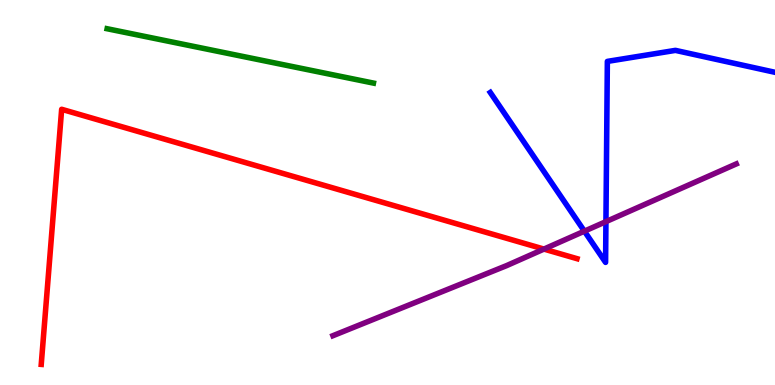[{'lines': ['blue', 'red'], 'intersections': []}, {'lines': ['green', 'red'], 'intersections': []}, {'lines': ['purple', 'red'], 'intersections': [{'x': 7.02, 'y': 3.53}]}, {'lines': ['blue', 'green'], 'intersections': []}, {'lines': ['blue', 'purple'], 'intersections': [{'x': 7.54, 'y': 4.0}, {'x': 7.82, 'y': 4.24}]}, {'lines': ['green', 'purple'], 'intersections': []}]